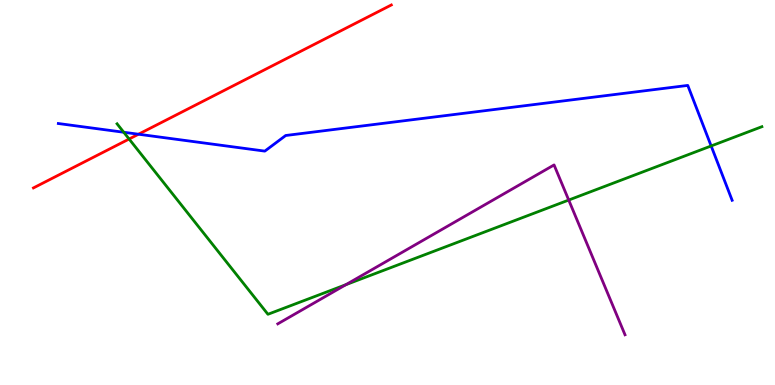[{'lines': ['blue', 'red'], 'intersections': [{'x': 1.79, 'y': 6.51}]}, {'lines': ['green', 'red'], 'intersections': [{'x': 1.67, 'y': 6.39}]}, {'lines': ['purple', 'red'], 'intersections': []}, {'lines': ['blue', 'green'], 'intersections': [{'x': 1.6, 'y': 6.56}, {'x': 9.18, 'y': 6.21}]}, {'lines': ['blue', 'purple'], 'intersections': []}, {'lines': ['green', 'purple'], 'intersections': [{'x': 4.46, 'y': 2.61}, {'x': 7.34, 'y': 4.8}]}]